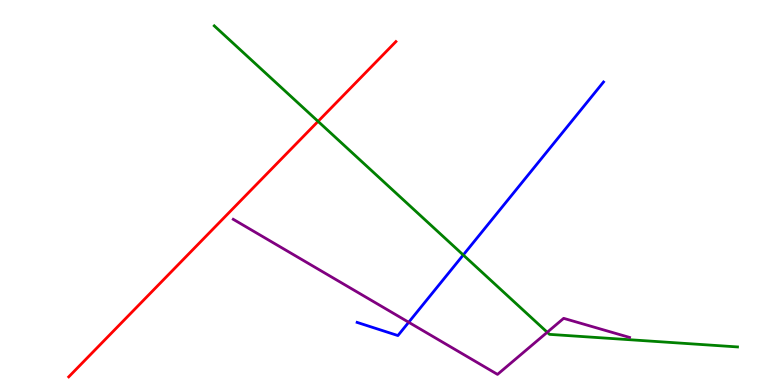[{'lines': ['blue', 'red'], 'intersections': []}, {'lines': ['green', 'red'], 'intersections': [{'x': 4.1, 'y': 6.85}]}, {'lines': ['purple', 'red'], 'intersections': []}, {'lines': ['blue', 'green'], 'intersections': [{'x': 5.98, 'y': 3.38}]}, {'lines': ['blue', 'purple'], 'intersections': [{'x': 5.27, 'y': 1.63}]}, {'lines': ['green', 'purple'], 'intersections': [{'x': 7.06, 'y': 1.37}]}]